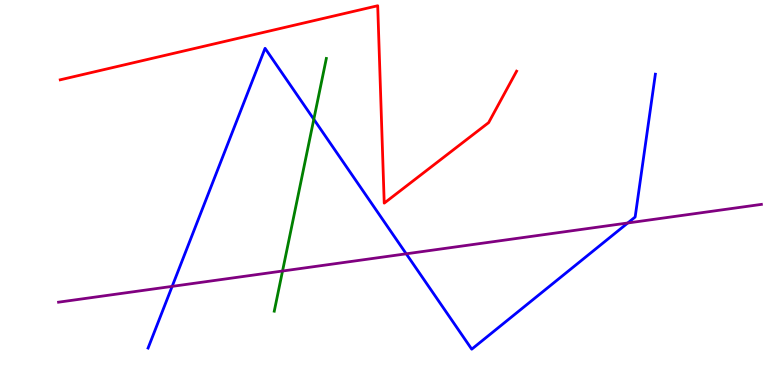[{'lines': ['blue', 'red'], 'intersections': []}, {'lines': ['green', 'red'], 'intersections': []}, {'lines': ['purple', 'red'], 'intersections': []}, {'lines': ['blue', 'green'], 'intersections': [{'x': 4.05, 'y': 6.9}]}, {'lines': ['blue', 'purple'], 'intersections': [{'x': 2.22, 'y': 2.56}, {'x': 5.24, 'y': 3.41}, {'x': 8.1, 'y': 4.21}]}, {'lines': ['green', 'purple'], 'intersections': [{'x': 3.65, 'y': 2.96}]}]